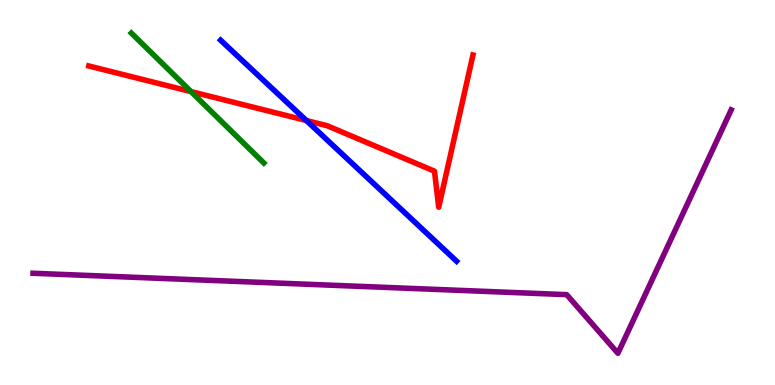[{'lines': ['blue', 'red'], 'intersections': [{'x': 3.95, 'y': 6.87}]}, {'lines': ['green', 'red'], 'intersections': [{'x': 2.46, 'y': 7.62}]}, {'lines': ['purple', 'red'], 'intersections': []}, {'lines': ['blue', 'green'], 'intersections': []}, {'lines': ['blue', 'purple'], 'intersections': []}, {'lines': ['green', 'purple'], 'intersections': []}]